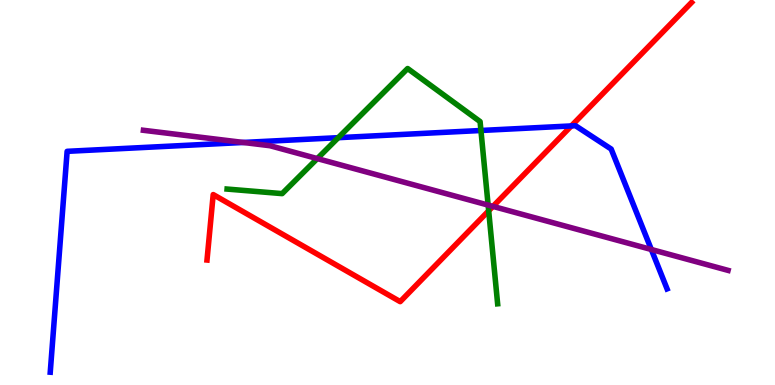[{'lines': ['blue', 'red'], 'intersections': [{'x': 7.37, 'y': 6.73}]}, {'lines': ['green', 'red'], 'intersections': [{'x': 6.31, 'y': 4.52}]}, {'lines': ['purple', 'red'], 'intersections': [{'x': 6.36, 'y': 4.64}]}, {'lines': ['blue', 'green'], 'intersections': [{'x': 4.36, 'y': 6.42}, {'x': 6.21, 'y': 6.61}]}, {'lines': ['blue', 'purple'], 'intersections': [{'x': 3.14, 'y': 6.3}, {'x': 8.4, 'y': 3.52}]}, {'lines': ['green', 'purple'], 'intersections': [{'x': 4.09, 'y': 5.88}, {'x': 6.3, 'y': 4.67}]}]